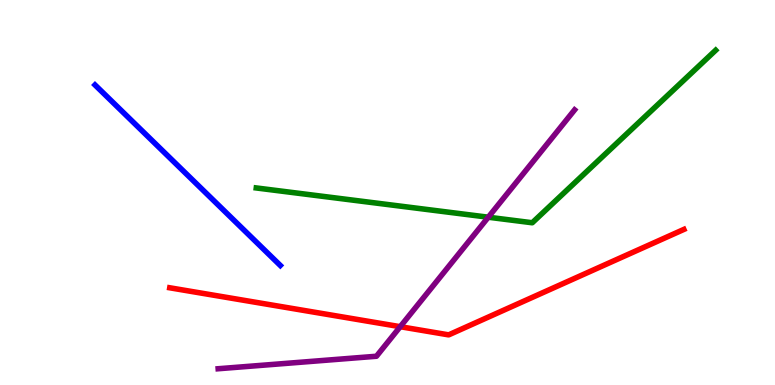[{'lines': ['blue', 'red'], 'intersections': []}, {'lines': ['green', 'red'], 'intersections': []}, {'lines': ['purple', 'red'], 'intersections': [{'x': 5.16, 'y': 1.51}]}, {'lines': ['blue', 'green'], 'intersections': []}, {'lines': ['blue', 'purple'], 'intersections': []}, {'lines': ['green', 'purple'], 'intersections': [{'x': 6.3, 'y': 4.36}]}]